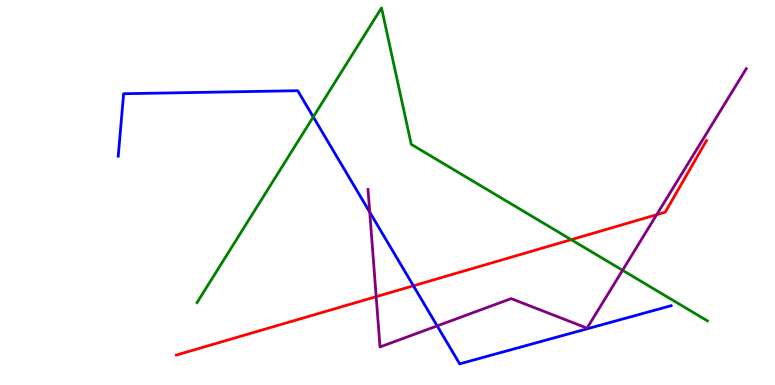[{'lines': ['blue', 'red'], 'intersections': [{'x': 5.33, 'y': 2.58}]}, {'lines': ['green', 'red'], 'intersections': [{'x': 7.37, 'y': 3.77}]}, {'lines': ['purple', 'red'], 'intersections': [{'x': 4.85, 'y': 2.29}, {'x': 8.47, 'y': 4.42}]}, {'lines': ['blue', 'green'], 'intersections': [{'x': 4.04, 'y': 6.96}]}, {'lines': ['blue', 'purple'], 'intersections': [{'x': 4.77, 'y': 4.49}, {'x': 5.64, 'y': 1.54}]}, {'lines': ['green', 'purple'], 'intersections': [{'x': 8.03, 'y': 2.98}]}]